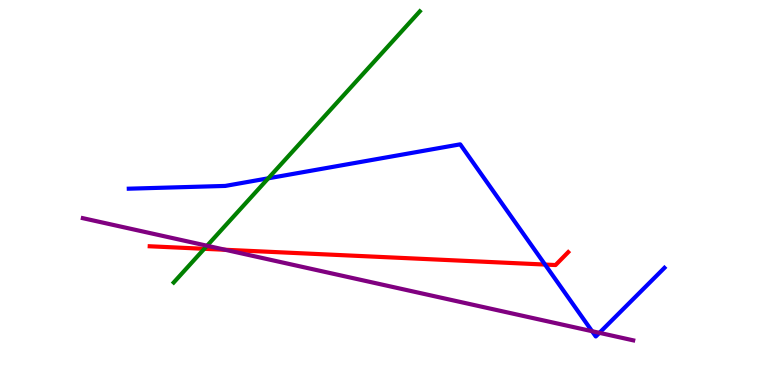[{'lines': ['blue', 'red'], 'intersections': [{'x': 7.03, 'y': 3.13}]}, {'lines': ['green', 'red'], 'intersections': [{'x': 2.64, 'y': 3.54}]}, {'lines': ['purple', 'red'], 'intersections': [{'x': 2.91, 'y': 3.51}]}, {'lines': ['blue', 'green'], 'intersections': [{'x': 3.46, 'y': 5.37}]}, {'lines': ['blue', 'purple'], 'intersections': [{'x': 7.64, 'y': 1.4}, {'x': 7.73, 'y': 1.35}]}, {'lines': ['green', 'purple'], 'intersections': [{'x': 2.67, 'y': 3.62}]}]